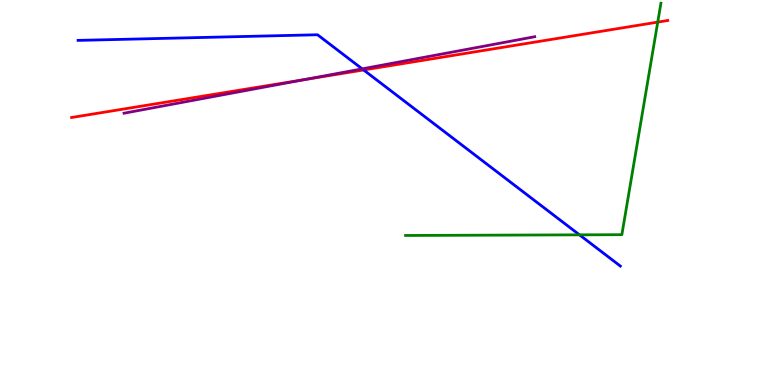[{'lines': ['blue', 'red'], 'intersections': [{'x': 4.69, 'y': 8.18}]}, {'lines': ['green', 'red'], 'intersections': [{'x': 8.49, 'y': 9.43}]}, {'lines': ['purple', 'red'], 'intersections': [{'x': 3.93, 'y': 7.93}]}, {'lines': ['blue', 'green'], 'intersections': [{'x': 7.48, 'y': 3.9}]}, {'lines': ['blue', 'purple'], 'intersections': [{'x': 4.67, 'y': 8.21}]}, {'lines': ['green', 'purple'], 'intersections': []}]